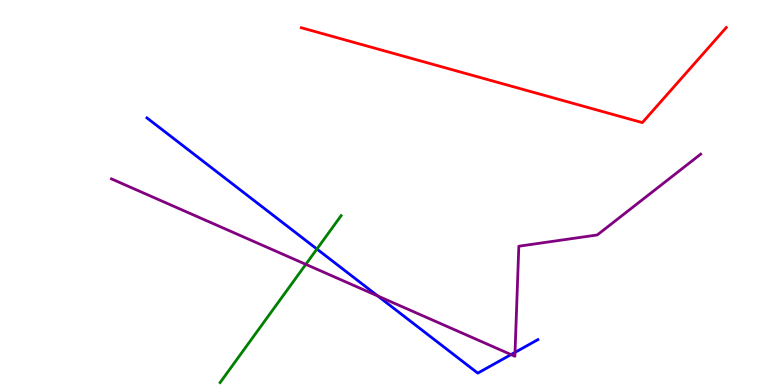[{'lines': ['blue', 'red'], 'intersections': []}, {'lines': ['green', 'red'], 'intersections': []}, {'lines': ['purple', 'red'], 'intersections': []}, {'lines': ['blue', 'green'], 'intersections': [{'x': 4.09, 'y': 3.53}]}, {'lines': ['blue', 'purple'], 'intersections': [{'x': 4.87, 'y': 2.31}, {'x': 6.59, 'y': 0.79}, {'x': 6.65, 'y': 0.848}]}, {'lines': ['green', 'purple'], 'intersections': [{'x': 3.95, 'y': 3.13}]}]